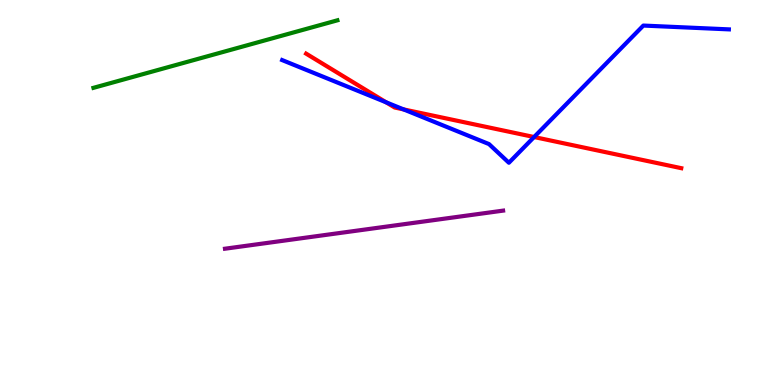[{'lines': ['blue', 'red'], 'intersections': [{'x': 4.98, 'y': 7.34}, {'x': 5.21, 'y': 7.16}, {'x': 6.89, 'y': 6.44}]}, {'lines': ['green', 'red'], 'intersections': []}, {'lines': ['purple', 'red'], 'intersections': []}, {'lines': ['blue', 'green'], 'intersections': []}, {'lines': ['blue', 'purple'], 'intersections': []}, {'lines': ['green', 'purple'], 'intersections': []}]